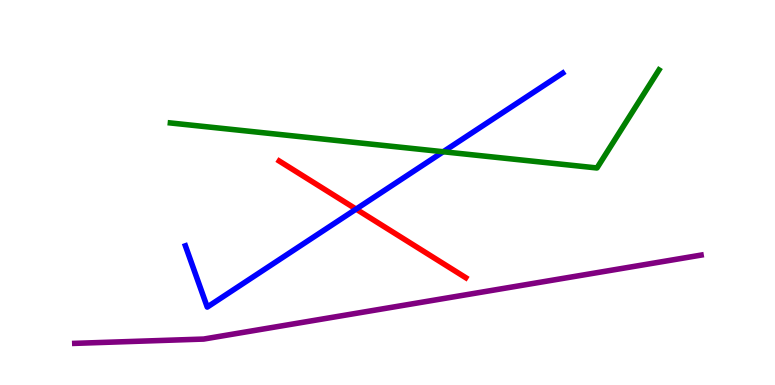[{'lines': ['blue', 'red'], 'intersections': [{'x': 4.59, 'y': 4.57}]}, {'lines': ['green', 'red'], 'intersections': []}, {'lines': ['purple', 'red'], 'intersections': []}, {'lines': ['blue', 'green'], 'intersections': [{'x': 5.72, 'y': 6.06}]}, {'lines': ['blue', 'purple'], 'intersections': []}, {'lines': ['green', 'purple'], 'intersections': []}]